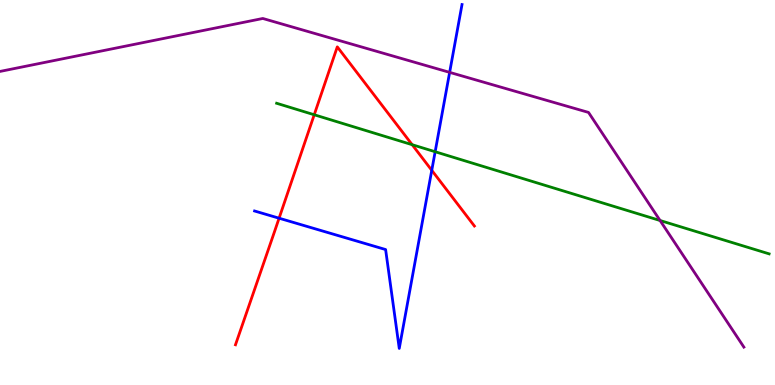[{'lines': ['blue', 'red'], 'intersections': [{'x': 3.6, 'y': 4.33}, {'x': 5.57, 'y': 5.58}]}, {'lines': ['green', 'red'], 'intersections': [{'x': 4.05, 'y': 7.02}, {'x': 5.32, 'y': 6.24}]}, {'lines': ['purple', 'red'], 'intersections': []}, {'lines': ['blue', 'green'], 'intersections': [{'x': 5.61, 'y': 6.06}]}, {'lines': ['blue', 'purple'], 'intersections': [{'x': 5.8, 'y': 8.12}]}, {'lines': ['green', 'purple'], 'intersections': [{'x': 8.52, 'y': 4.27}]}]